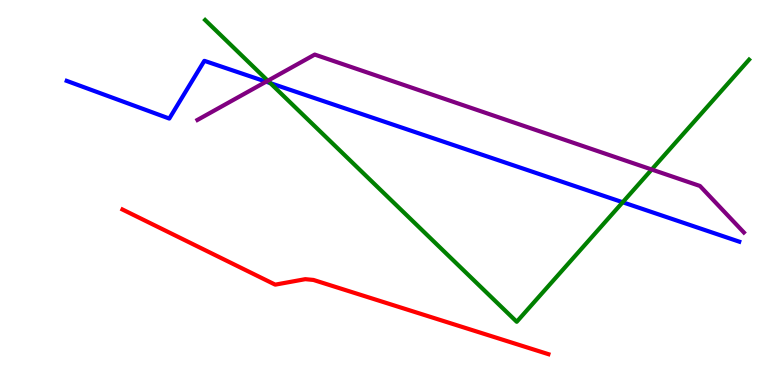[{'lines': ['blue', 'red'], 'intersections': []}, {'lines': ['green', 'red'], 'intersections': []}, {'lines': ['purple', 'red'], 'intersections': []}, {'lines': ['blue', 'green'], 'intersections': [{'x': 3.49, 'y': 7.84}, {'x': 8.03, 'y': 4.75}]}, {'lines': ['blue', 'purple'], 'intersections': [{'x': 3.43, 'y': 7.88}]}, {'lines': ['green', 'purple'], 'intersections': [{'x': 3.46, 'y': 7.9}, {'x': 8.41, 'y': 5.6}]}]